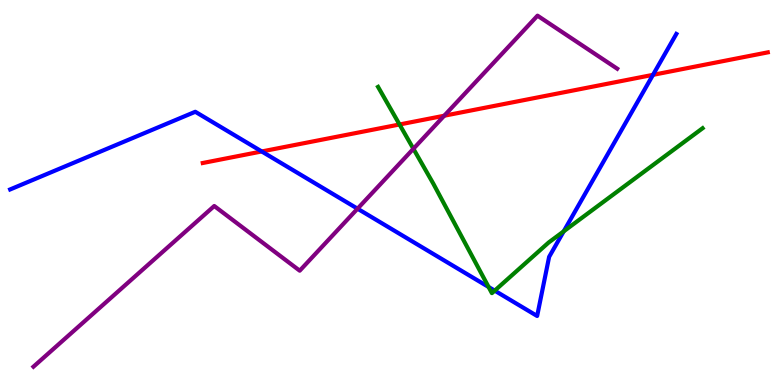[{'lines': ['blue', 'red'], 'intersections': [{'x': 3.38, 'y': 6.07}, {'x': 8.43, 'y': 8.06}]}, {'lines': ['green', 'red'], 'intersections': [{'x': 5.16, 'y': 6.77}]}, {'lines': ['purple', 'red'], 'intersections': [{'x': 5.73, 'y': 6.99}]}, {'lines': ['blue', 'green'], 'intersections': [{'x': 6.3, 'y': 2.55}, {'x': 6.38, 'y': 2.45}, {'x': 7.27, 'y': 3.99}]}, {'lines': ['blue', 'purple'], 'intersections': [{'x': 4.61, 'y': 4.58}]}, {'lines': ['green', 'purple'], 'intersections': [{'x': 5.33, 'y': 6.14}]}]